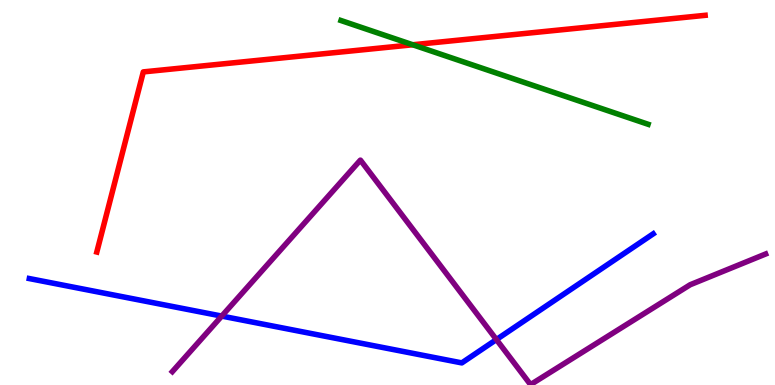[{'lines': ['blue', 'red'], 'intersections': []}, {'lines': ['green', 'red'], 'intersections': [{'x': 5.33, 'y': 8.84}]}, {'lines': ['purple', 'red'], 'intersections': []}, {'lines': ['blue', 'green'], 'intersections': []}, {'lines': ['blue', 'purple'], 'intersections': [{'x': 2.86, 'y': 1.79}, {'x': 6.41, 'y': 1.18}]}, {'lines': ['green', 'purple'], 'intersections': []}]